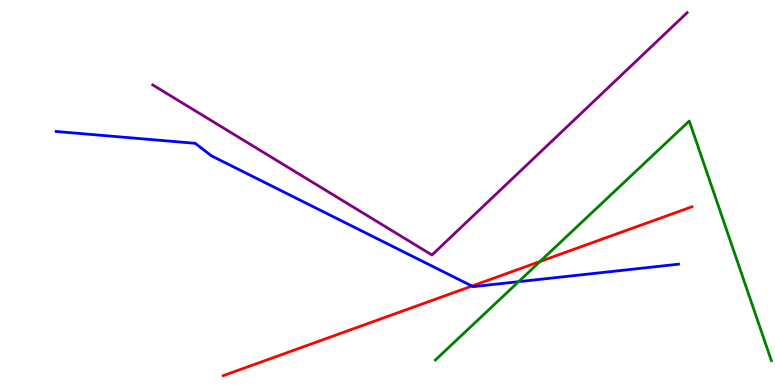[{'lines': ['blue', 'red'], 'intersections': [{'x': 6.09, 'y': 2.57}]}, {'lines': ['green', 'red'], 'intersections': [{'x': 6.97, 'y': 3.21}]}, {'lines': ['purple', 'red'], 'intersections': []}, {'lines': ['blue', 'green'], 'intersections': [{'x': 6.69, 'y': 2.68}]}, {'lines': ['blue', 'purple'], 'intersections': []}, {'lines': ['green', 'purple'], 'intersections': []}]